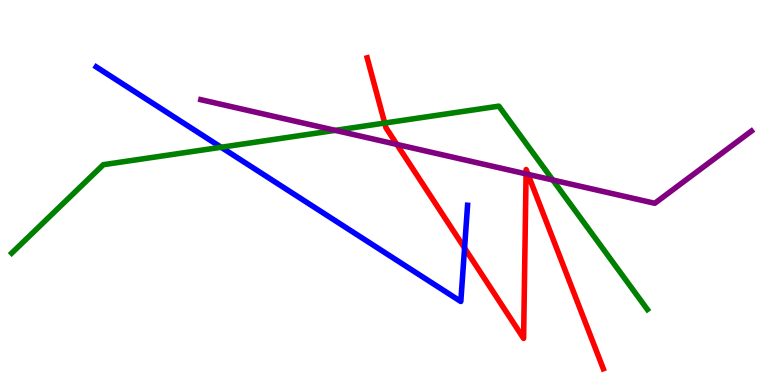[{'lines': ['blue', 'red'], 'intersections': [{'x': 5.99, 'y': 3.56}]}, {'lines': ['green', 'red'], 'intersections': [{'x': 4.96, 'y': 6.8}]}, {'lines': ['purple', 'red'], 'intersections': [{'x': 5.12, 'y': 6.25}, {'x': 6.79, 'y': 5.48}, {'x': 6.81, 'y': 5.47}]}, {'lines': ['blue', 'green'], 'intersections': [{'x': 2.85, 'y': 6.18}]}, {'lines': ['blue', 'purple'], 'intersections': []}, {'lines': ['green', 'purple'], 'intersections': [{'x': 4.33, 'y': 6.61}, {'x': 7.13, 'y': 5.32}]}]